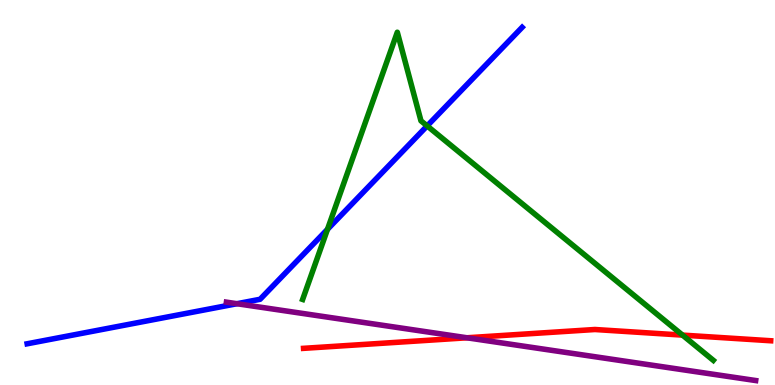[{'lines': ['blue', 'red'], 'intersections': []}, {'lines': ['green', 'red'], 'intersections': [{'x': 8.81, 'y': 1.3}]}, {'lines': ['purple', 'red'], 'intersections': [{'x': 6.03, 'y': 1.23}]}, {'lines': ['blue', 'green'], 'intersections': [{'x': 4.23, 'y': 4.04}, {'x': 5.51, 'y': 6.73}]}, {'lines': ['blue', 'purple'], 'intersections': [{'x': 3.06, 'y': 2.11}]}, {'lines': ['green', 'purple'], 'intersections': []}]